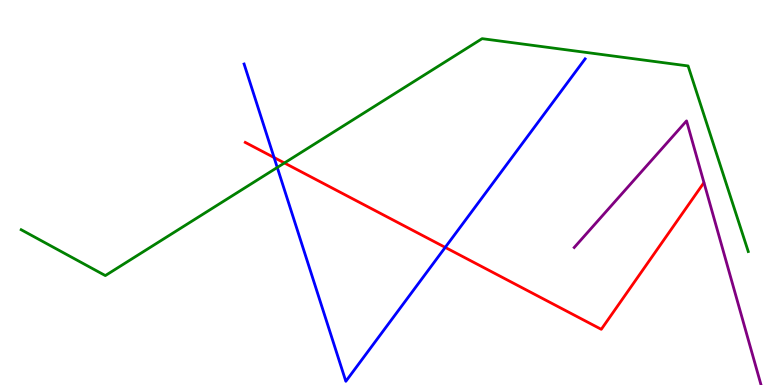[{'lines': ['blue', 'red'], 'intersections': [{'x': 3.54, 'y': 5.91}, {'x': 5.74, 'y': 3.57}]}, {'lines': ['green', 'red'], 'intersections': [{'x': 3.67, 'y': 5.77}]}, {'lines': ['purple', 'red'], 'intersections': []}, {'lines': ['blue', 'green'], 'intersections': [{'x': 3.58, 'y': 5.65}]}, {'lines': ['blue', 'purple'], 'intersections': []}, {'lines': ['green', 'purple'], 'intersections': []}]